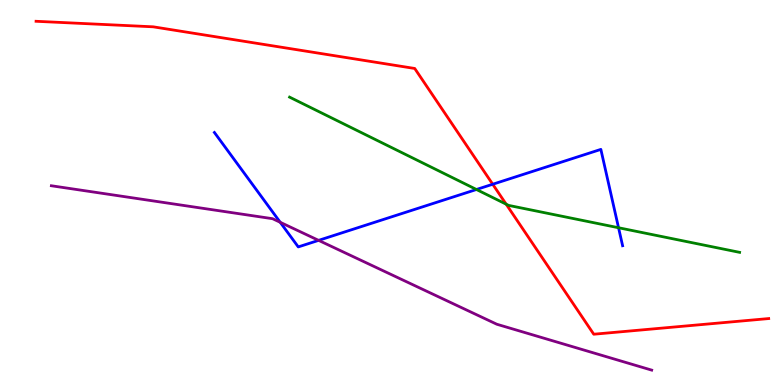[{'lines': ['blue', 'red'], 'intersections': [{'x': 6.36, 'y': 5.21}]}, {'lines': ['green', 'red'], 'intersections': [{'x': 6.53, 'y': 4.7}]}, {'lines': ['purple', 'red'], 'intersections': []}, {'lines': ['blue', 'green'], 'intersections': [{'x': 6.15, 'y': 5.08}, {'x': 7.98, 'y': 4.08}]}, {'lines': ['blue', 'purple'], 'intersections': [{'x': 3.62, 'y': 4.23}, {'x': 4.11, 'y': 3.76}]}, {'lines': ['green', 'purple'], 'intersections': []}]